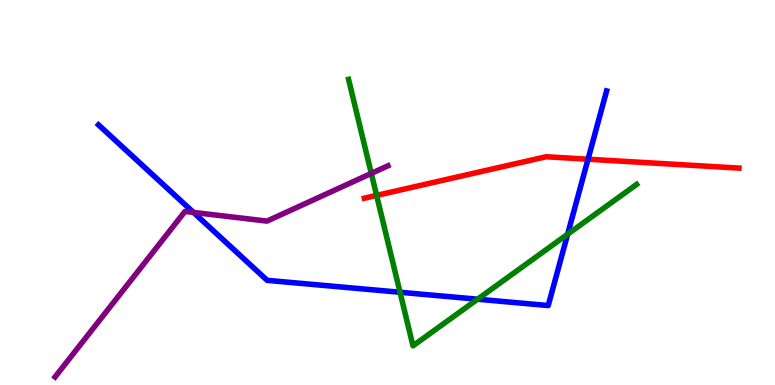[{'lines': ['blue', 'red'], 'intersections': [{'x': 7.59, 'y': 5.86}]}, {'lines': ['green', 'red'], 'intersections': [{'x': 4.86, 'y': 4.92}]}, {'lines': ['purple', 'red'], 'intersections': []}, {'lines': ['blue', 'green'], 'intersections': [{'x': 5.16, 'y': 2.41}, {'x': 6.16, 'y': 2.23}, {'x': 7.32, 'y': 3.92}]}, {'lines': ['blue', 'purple'], 'intersections': [{'x': 2.5, 'y': 4.48}]}, {'lines': ['green', 'purple'], 'intersections': [{'x': 4.79, 'y': 5.5}]}]